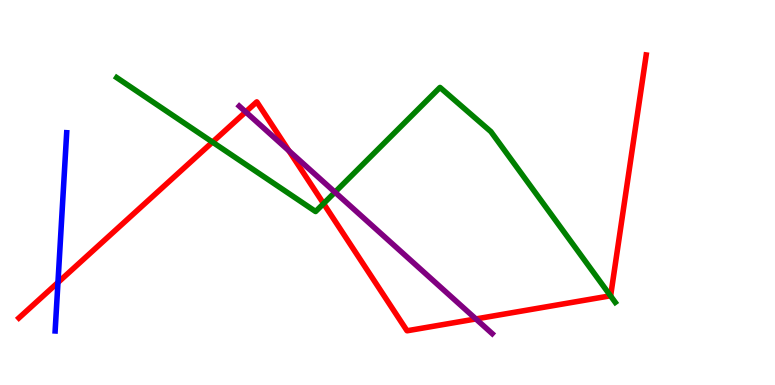[{'lines': ['blue', 'red'], 'intersections': [{'x': 0.748, 'y': 2.66}]}, {'lines': ['green', 'red'], 'intersections': [{'x': 2.74, 'y': 6.31}, {'x': 4.18, 'y': 4.71}, {'x': 7.88, 'y': 2.32}]}, {'lines': ['purple', 'red'], 'intersections': [{'x': 3.17, 'y': 7.09}, {'x': 3.73, 'y': 6.08}, {'x': 6.14, 'y': 1.72}]}, {'lines': ['blue', 'green'], 'intersections': []}, {'lines': ['blue', 'purple'], 'intersections': []}, {'lines': ['green', 'purple'], 'intersections': [{'x': 4.32, 'y': 5.01}]}]